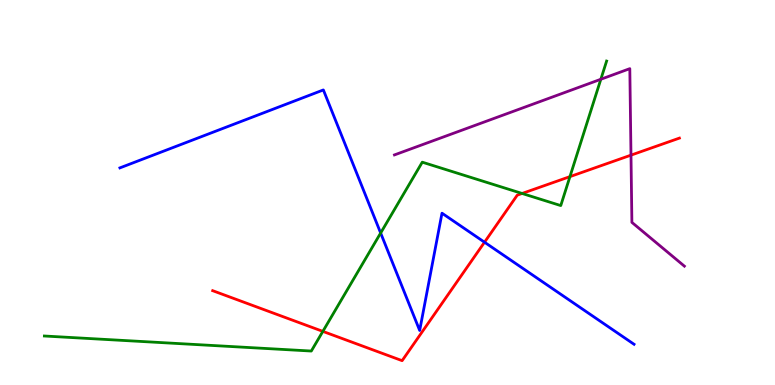[{'lines': ['blue', 'red'], 'intersections': [{'x': 6.25, 'y': 3.71}]}, {'lines': ['green', 'red'], 'intersections': [{'x': 4.17, 'y': 1.39}, {'x': 6.74, 'y': 4.98}, {'x': 7.35, 'y': 5.41}]}, {'lines': ['purple', 'red'], 'intersections': [{'x': 8.14, 'y': 5.97}]}, {'lines': ['blue', 'green'], 'intersections': [{'x': 4.91, 'y': 3.95}]}, {'lines': ['blue', 'purple'], 'intersections': []}, {'lines': ['green', 'purple'], 'intersections': [{'x': 7.75, 'y': 7.94}]}]